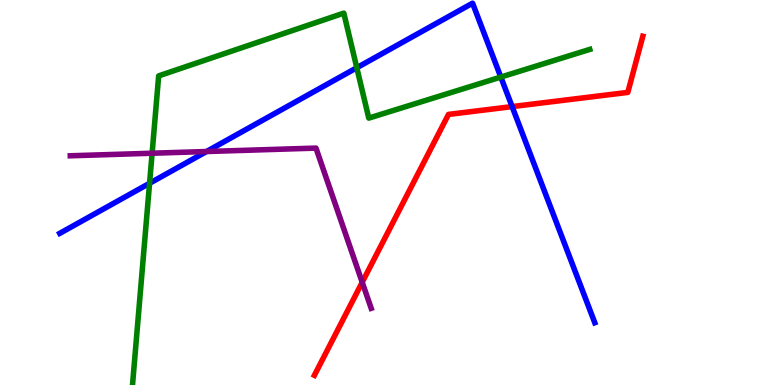[{'lines': ['blue', 'red'], 'intersections': [{'x': 6.61, 'y': 7.23}]}, {'lines': ['green', 'red'], 'intersections': []}, {'lines': ['purple', 'red'], 'intersections': [{'x': 4.67, 'y': 2.67}]}, {'lines': ['blue', 'green'], 'intersections': [{'x': 1.93, 'y': 5.24}, {'x': 4.6, 'y': 8.24}, {'x': 6.46, 'y': 8.0}]}, {'lines': ['blue', 'purple'], 'intersections': [{'x': 2.66, 'y': 6.06}]}, {'lines': ['green', 'purple'], 'intersections': [{'x': 1.96, 'y': 6.02}]}]